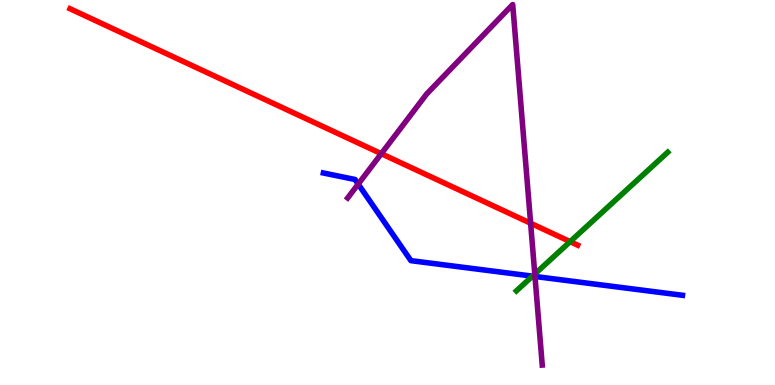[{'lines': ['blue', 'red'], 'intersections': []}, {'lines': ['green', 'red'], 'intersections': [{'x': 7.36, 'y': 3.72}]}, {'lines': ['purple', 'red'], 'intersections': [{'x': 4.92, 'y': 6.01}, {'x': 6.85, 'y': 4.2}]}, {'lines': ['blue', 'green'], 'intersections': [{'x': 6.87, 'y': 2.83}]}, {'lines': ['blue', 'purple'], 'intersections': [{'x': 4.62, 'y': 5.22}, {'x': 6.9, 'y': 2.82}]}, {'lines': ['green', 'purple'], 'intersections': [{'x': 6.9, 'y': 2.88}]}]